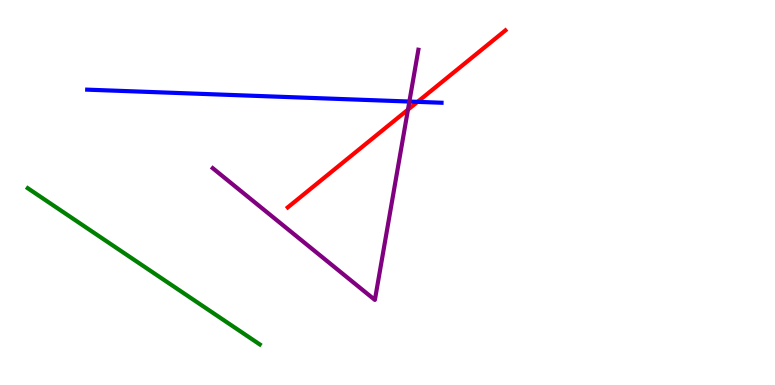[{'lines': ['blue', 'red'], 'intersections': [{'x': 5.39, 'y': 7.35}]}, {'lines': ['green', 'red'], 'intersections': []}, {'lines': ['purple', 'red'], 'intersections': [{'x': 5.26, 'y': 7.15}]}, {'lines': ['blue', 'green'], 'intersections': []}, {'lines': ['blue', 'purple'], 'intersections': [{'x': 5.28, 'y': 7.36}]}, {'lines': ['green', 'purple'], 'intersections': []}]